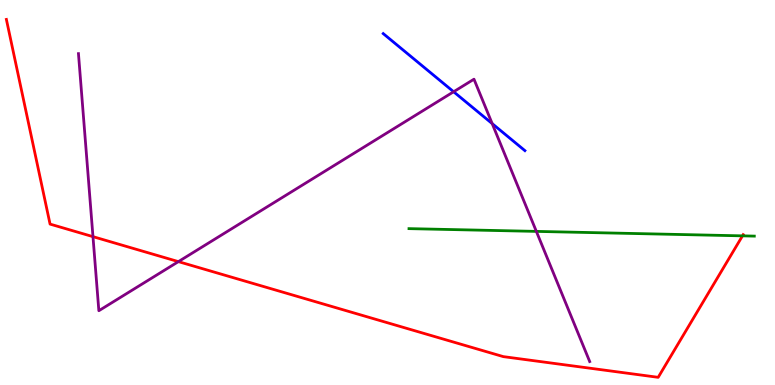[{'lines': ['blue', 'red'], 'intersections': []}, {'lines': ['green', 'red'], 'intersections': [{'x': 9.58, 'y': 3.87}]}, {'lines': ['purple', 'red'], 'intersections': [{'x': 1.2, 'y': 3.85}, {'x': 2.3, 'y': 3.2}]}, {'lines': ['blue', 'green'], 'intersections': []}, {'lines': ['blue', 'purple'], 'intersections': [{'x': 5.85, 'y': 7.62}, {'x': 6.35, 'y': 6.79}]}, {'lines': ['green', 'purple'], 'intersections': [{'x': 6.92, 'y': 3.99}]}]